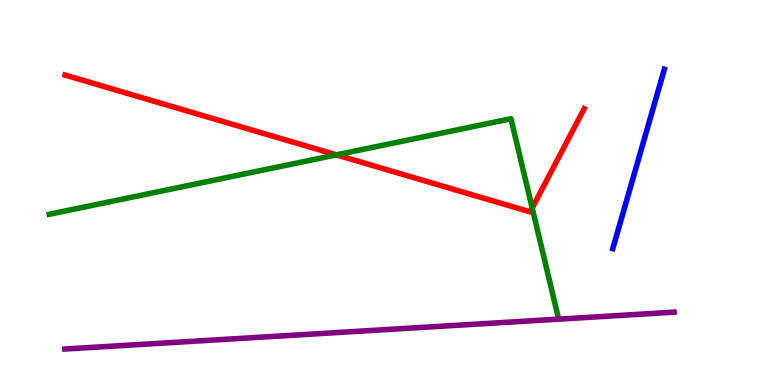[{'lines': ['blue', 'red'], 'intersections': []}, {'lines': ['green', 'red'], 'intersections': [{'x': 4.34, 'y': 5.98}, {'x': 6.87, 'y': 4.6}]}, {'lines': ['purple', 'red'], 'intersections': []}, {'lines': ['blue', 'green'], 'intersections': []}, {'lines': ['blue', 'purple'], 'intersections': []}, {'lines': ['green', 'purple'], 'intersections': []}]